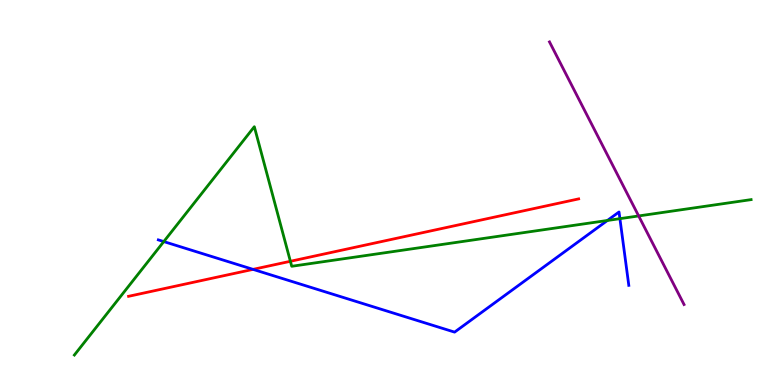[{'lines': ['blue', 'red'], 'intersections': [{'x': 3.27, 'y': 3.0}]}, {'lines': ['green', 'red'], 'intersections': [{'x': 3.75, 'y': 3.21}]}, {'lines': ['purple', 'red'], 'intersections': []}, {'lines': ['blue', 'green'], 'intersections': [{'x': 2.11, 'y': 3.73}, {'x': 7.84, 'y': 4.27}, {'x': 8.0, 'y': 4.32}]}, {'lines': ['blue', 'purple'], 'intersections': []}, {'lines': ['green', 'purple'], 'intersections': [{'x': 8.24, 'y': 4.39}]}]